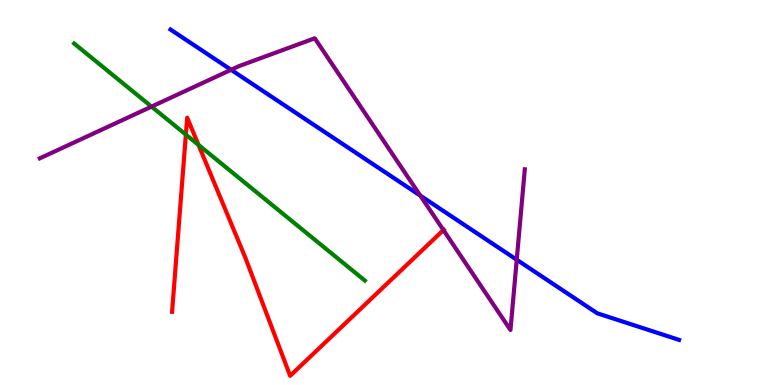[{'lines': ['blue', 'red'], 'intersections': []}, {'lines': ['green', 'red'], 'intersections': [{'x': 2.4, 'y': 6.5}, {'x': 2.56, 'y': 6.24}]}, {'lines': ['purple', 'red'], 'intersections': [{'x': 5.72, 'y': 4.02}]}, {'lines': ['blue', 'green'], 'intersections': []}, {'lines': ['blue', 'purple'], 'intersections': [{'x': 2.98, 'y': 8.19}, {'x': 5.42, 'y': 4.92}, {'x': 6.67, 'y': 3.25}]}, {'lines': ['green', 'purple'], 'intersections': [{'x': 1.96, 'y': 7.23}]}]